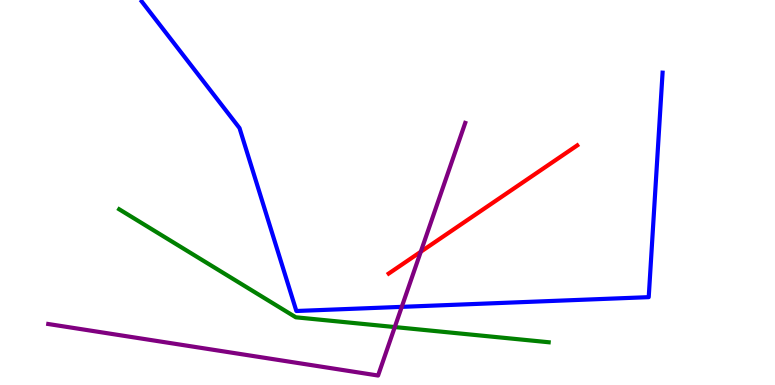[{'lines': ['blue', 'red'], 'intersections': []}, {'lines': ['green', 'red'], 'intersections': []}, {'lines': ['purple', 'red'], 'intersections': [{'x': 5.43, 'y': 3.46}]}, {'lines': ['blue', 'green'], 'intersections': []}, {'lines': ['blue', 'purple'], 'intersections': [{'x': 5.18, 'y': 2.03}]}, {'lines': ['green', 'purple'], 'intersections': [{'x': 5.09, 'y': 1.5}]}]